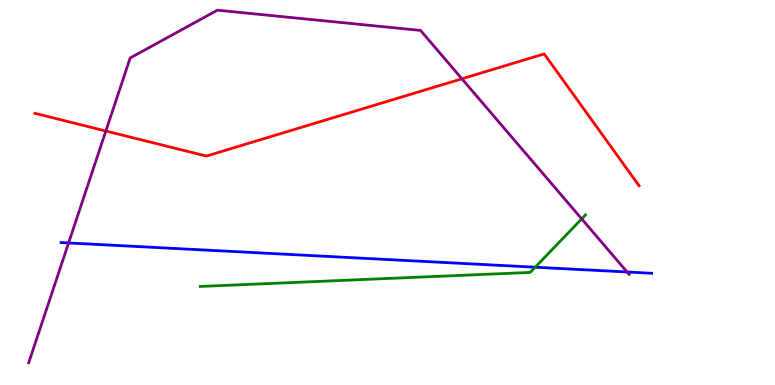[{'lines': ['blue', 'red'], 'intersections': []}, {'lines': ['green', 'red'], 'intersections': []}, {'lines': ['purple', 'red'], 'intersections': [{'x': 1.37, 'y': 6.6}, {'x': 5.96, 'y': 7.95}]}, {'lines': ['blue', 'green'], 'intersections': [{'x': 6.91, 'y': 3.06}]}, {'lines': ['blue', 'purple'], 'intersections': [{'x': 0.885, 'y': 3.69}, {'x': 8.09, 'y': 2.94}]}, {'lines': ['green', 'purple'], 'intersections': [{'x': 7.51, 'y': 4.31}]}]